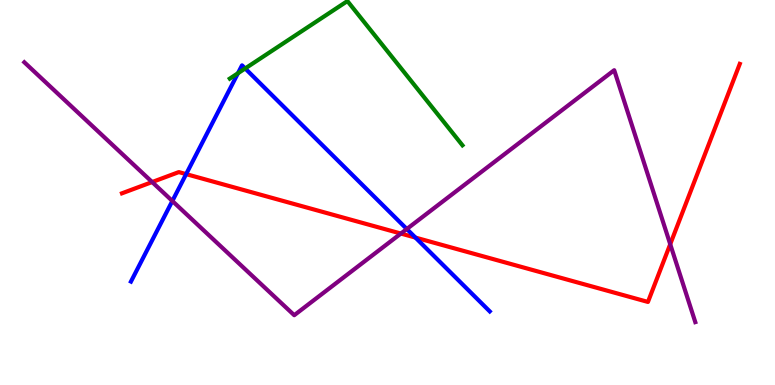[{'lines': ['blue', 'red'], 'intersections': [{'x': 2.4, 'y': 5.48}, {'x': 5.36, 'y': 3.83}]}, {'lines': ['green', 'red'], 'intersections': []}, {'lines': ['purple', 'red'], 'intersections': [{'x': 1.96, 'y': 5.27}, {'x': 5.17, 'y': 3.93}, {'x': 8.65, 'y': 3.66}]}, {'lines': ['blue', 'green'], 'intersections': [{'x': 3.07, 'y': 8.1}, {'x': 3.16, 'y': 8.22}]}, {'lines': ['blue', 'purple'], 'intersections': [{'x': 2.22, 'y': 4.78}, {'x': 5.25, 'y': 4.05}]}, {'lines': ['green', 'purple'], 'intersections': []}]